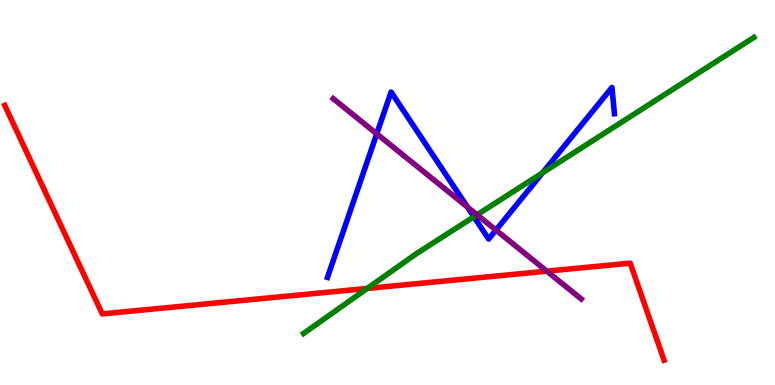[{'lines': ['blue', 'red'], 'intersections': []}, {'lines': ['green', 'red'], 'intersections': [{'x': 4.74, 'y': 2.51}]}, {'lines': ['purple', 'red'], 'intersections': [{'x': 7.06, 'y': 2.96}]}, {'lines': ['blue', 'green'], 'intersections': [{'x': 6.11, 'y': 4.37}, {'x': 7.0, 'y': 5.51}]}, {'lines': ['blue', 'purple'], 'intersections': [{'x': 4.86, 'y': 6.52}, {'x': 6.03, 'y': 4.62}, {'x': 6.4, 'y': 4.02}]}, {'lines': ['green', 'purple'], 'intersections': [{'x': 6.16, 'y': 4.42}]}]